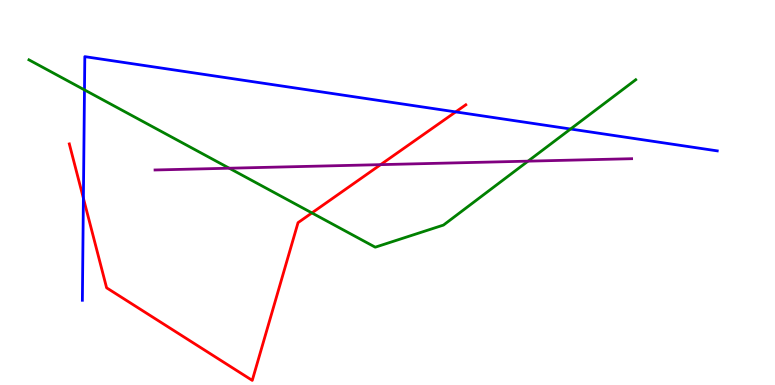[{'lines': ['blue', 'red'], 'intersections': [{'x': 1.08, 'y': 4.85}, {'x': 5.88, 'y': 7.09}]}, {'lines': ['green', 'red'], 'intersections': [{'x': 4.02, 'y': 4.47}]}, {'lines': ['purple', 'red'], 'intersections': [{'x': 4.91, 'y': 5.72}]}, {'lines': ['blue', 'green'], 'intersections': [{'x': 1.09, 'y': 7.67}, {'x': 7.36, 'y': 6.65}]}, {'lines': ['blue', 'purple'], 'intersections': []}, {'lines': ['green', 'purple'], 'intersections': [{'x': 2.96, 'y': 5.63}, {'x': 6.81, 'y': 5.81}]}]